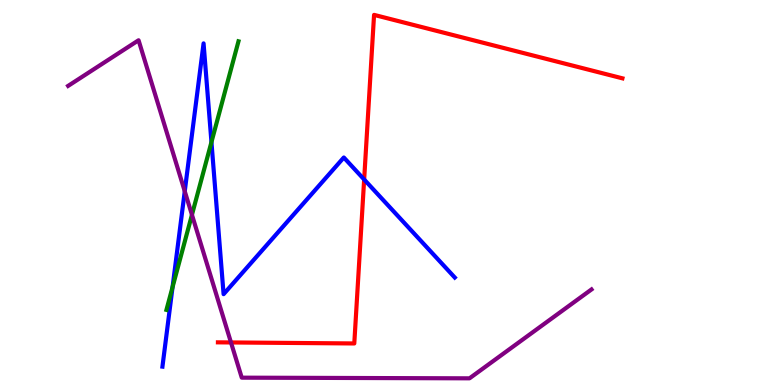[{'lines': ['blue', 'red'], 'intersections': [{'x': 4.7, 'y': 5.34}]}, {'lines': ['green', 'red'], 'intersections': []}, {'lines': ['purple', 'red'], 'intersections': [{'x': 2.98, 'y': 1.11}]}, {'lines': ['blue', 'green'], 'intersections': [{'x': 2.23, 'y': 2.54}, {'x': 2.73, 'y': 6.31}]}, {'lines': ['blue', 'purple'], 'intersections': [{'x': 2.38, 'y': 5.03}]}, {'lines': ['green', 'purple'], 'intersections': [{'x': 2.48, 'y': 4.42}]}]